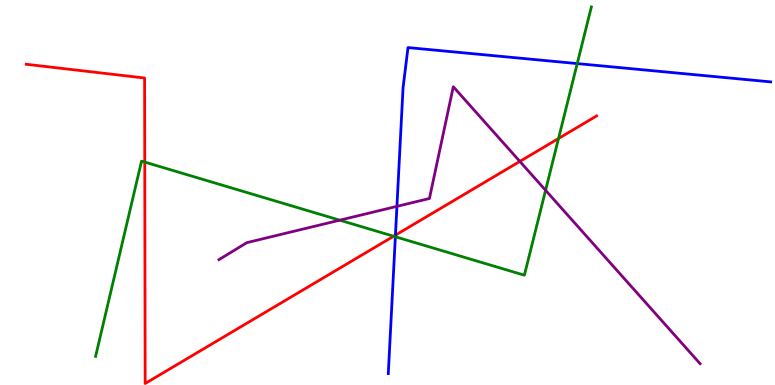[{'lines': ['blue', 'red'], 'intersections': [{'x': 5.1, 'y': 3.89}]}, {'lines': ['green', 'red'], 'intersections': [{'x': 1.87, 'y': 5.79}, {'x': 5.08, 'y': 3.86}, {'x': 7.21, 'y': 6.4}]}, {'lines': ['purple', 'red'], 'intersections': [{'x': 6.71, 'y': 5.81}]}, {'lines': ['blue', 'green'], 'intersections': [{'x': 5.1, 'y': 3.85}, {'x': 7.45, 'y': 8.35}]}, {'lines': ['blue', 'purple'], 'intersections': [{'x': 5.12, 'y': 4.64}]}, {'lines': ['green', 'purple'], 'intersections': [{'x': 4.38, 'y': 4.28}, {'x': 7.04, 'y': 5.06}]}]